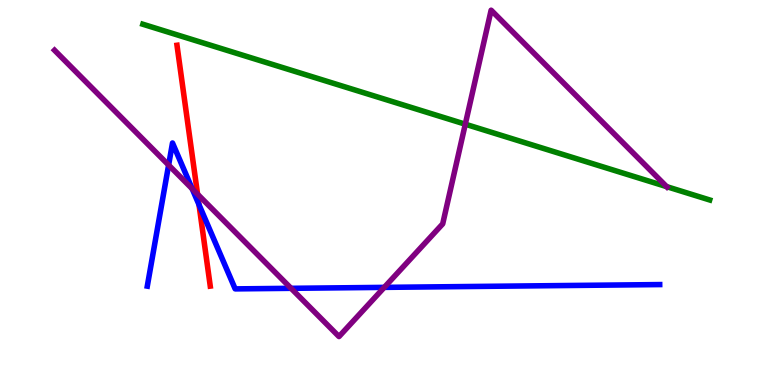[{'lines': ['blue', 'red'], 'intersections': [{'x': 2.57, 'y': 4.68}]}, {'lines': ['green', 'red'], 'intersections': []}, {'lines': ['purple', 'red'], 'intersections': [{'x': 2.55, 'y': 4.96}]}, {'lines': ['blue', 'green'], 'intersections': []}, {'lines': ['blue', 'purple'], 'intersections': [{'x': 2.18, 'y': 5.71}, {'x': 2.48, 'y': 5.1}, {'x': 3.76, 'y': 2.51}, {'x': 4.96, 'y': 2.54}]}, {'lines': ['green', 'purple'], 'intersections': [{'x': 6.0, 'y': 6.77}, {'x': 8.6, 'y': 5.15}]}]